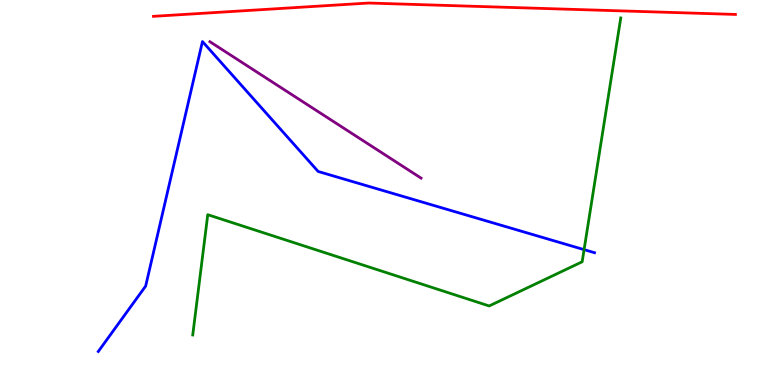[{'lines': ['blue', 'red'], 'intersections': []}, {'lines': ['green', 'red'], 'intersections': []}, {'lines': ['purple', 'red'], 'intersections': []}, {'lines': ['blue', 'green'], 'intersections': [{'x': 7.54, 'y': 3.52}]}, {'lines': ['blue', 'purple'], 'intersections': []}, {'lines': ['green', 'purple'], 'intersections': []}]